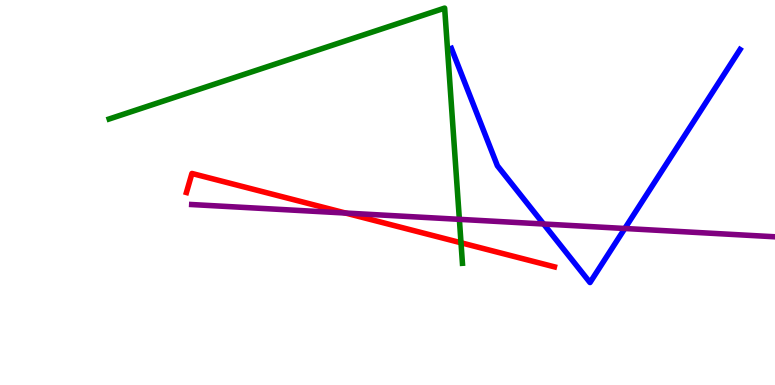[{'lines': ['blue', 'red'], 'intersections': []}, {'lines': ['green', 'red'], 'intersections': [{'x': 5.95, 'y': 3.69}]}, {'lines': ['purple', 'red'], 'intersections': [{'x': 4.46, 'y': 4.47}]}, {'lines': ['blue', 'green'], 'intersections': []}, {'lines': ['blue', 'purple'], 'intersections': [{'x': 7.01, 'y': 4.18}, {'x': 8.06, 'y': 4.07}]}, {'lines': ['green', 'purple'], 'intersections': [{'x': 5.93, 'y': 4.3}]}]